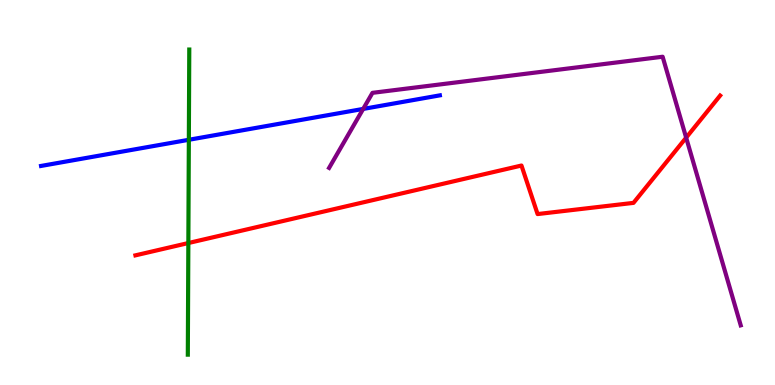[{'lines': ['blue', 'red'], 'intersections': []}, {'lines': ['green', 'red'], 'intersections': [{'x': 2.43, 'y': 3.69}]}, {'lines': ['purple', 'red'], 'intersections': [{'x': 8.85, 'y': 6.42}]}, {'lines': ['blue', 'green'], 'intersections': [{'x': 2.44, 'y': 6.37}]}, {'lines': ['blue', 'purple'], 'intersections': [{'x': 4.69, 'y': 7.17}]}, {'lines': ['green', 'purple'], 'intersections': []}]